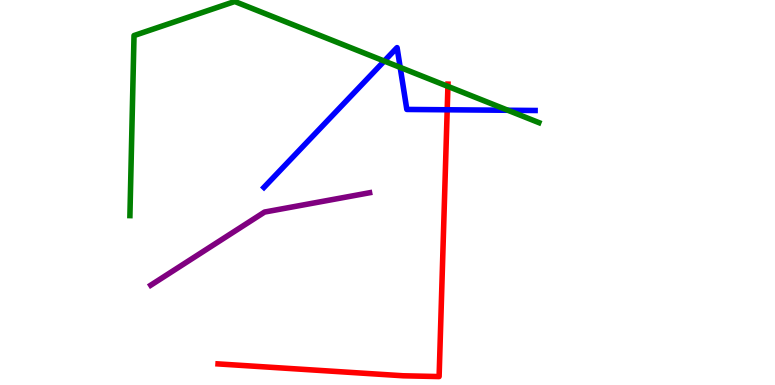[{'lines': ['blue', 'red'], 'intersections': [{'x': 5.77, 'y': 7.15}]}, {'lines': ['green', 'red'], 'intersections': [{'x': 5.78, 'y': 7.76}]}, {'lines': ['purple', 'red'], 'intersections': []}, {'lines': ['blue', 'green'], 'intersections': [{'x': 4.96, 'y': 8.41}, {'x': 5.16, 'y': 8.25}, {'x': 6.55, 'y': 7.14}]}, {'lines': ['blue', 'purple'], 'intersections': []}, {'lines': ['green', 'purple'], 'intersections': []}]